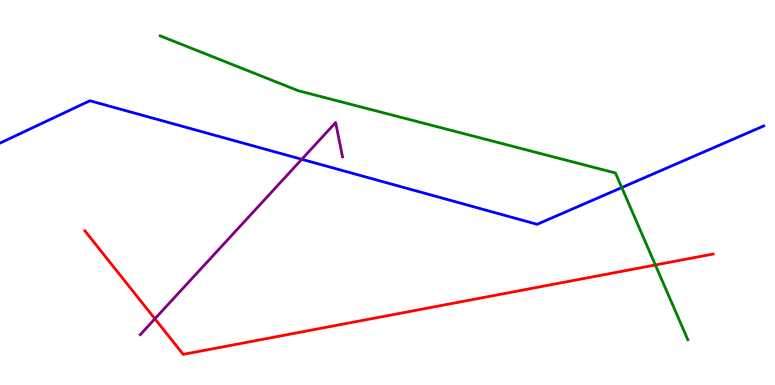[{'lines': ['blue', 'red'], 'intersections': []}, {'lines': ['green', 'red'], 'intersections': [{'x': 8.46, 'y': 3.12}]}, {'lines': ['purple', 'red'], 'intersections': [{'x': 2.0, 'y': 1.72}]}, {'lines': ['blue', 'green'], 'intersections': [{'x': 8.02, 'y': 5.13}]}, {'lines': ['blue', 'purple'], 'intersections': [{'x': 3.89, 'y': 5.86}]}, {'lines': ['green', 'purple'], 'intersections': []}]